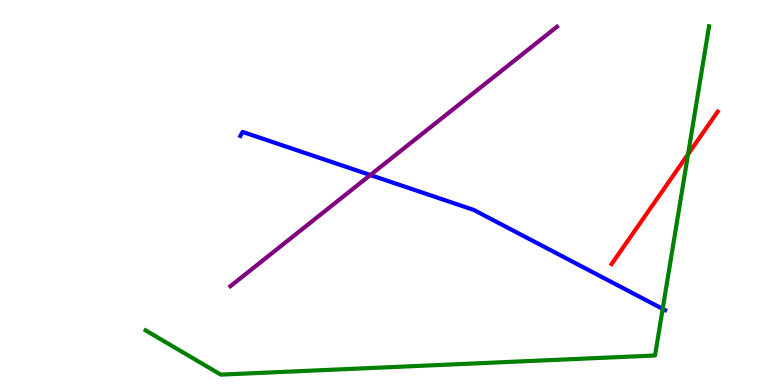[{'lines': ['blue', 'red'], 'intersections': []}, {'lines': ['green', 'red'], 'intersections': [{'x': 8.88, 'y': 5.99}]}, {'lines': ['purple', 'red'], 'intersections': []}, {'lines': ['blue', 'green'], 'intersections': [{'x': 8.55, 'y': 1.98}]}, {'lines': ['blue', 'purple'], 'intersections': [{'x': 4.78, 'y': 5.45}]}, {'lines': ['green', 'purple'], 'intersections': []}]